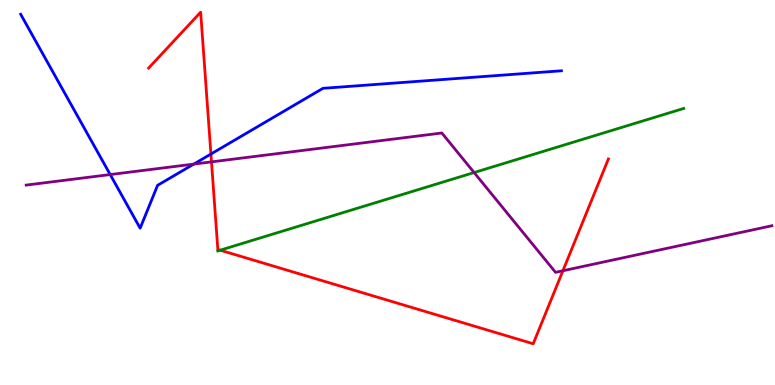[{'lines': ['blue', 'red'], 'intersections': [{'x': 2.72, 'y': 6.0}]}, {'lines': ['green', 'red'], 'intersections': [{'x': 2.84, 'y': 3.5}]}, {'lines': ['purple', 'red'], 'intersections': [{'x': 2.73, 'y': 5.8}, {'x': 7.26, 'y': 2.97}]}, {'lines': ['blue', 'green'], 'intersections': []}, {'lines': ['blue', 'purple'], 'intersections': [{'x': 1.42, 'y': 5.47}, {'x': 2.5, 'y': 5.74}]}, {'lines': ['green', 'purple'], 'intersections': [{'x': 6.12, 'y': 5.52}]}]